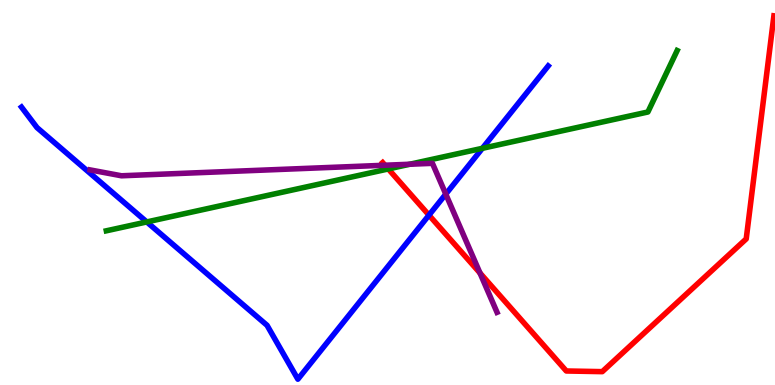[{'lines': ['blue', 'red'], 'intersections': [{'x': 5.54, 'y': 4.41}]}, {'lines': ['green', 'red'], 'intersections': [{'x': 5.01, 'y': 5.61}]}, {'lines': ['purple', 'red'], 'intersections': [{'x': 4.97, 'y': 5.71}, {'x': 6.19, 'y': 2.91}]}, {'lines': ['blue', 'green'], 'intersections': [{'x': 1.89, 'y': 4.24}, {'x': 6.22, 'y': 6.15}]}, {'lines': ['blue', 'purple'], 'intersections': [{'x': 5.75, 'y': 4.96}]}, {'lines': ['green', 'purple'], 'intersections': [{'x': 5.29, 'y': 5.73}]}]